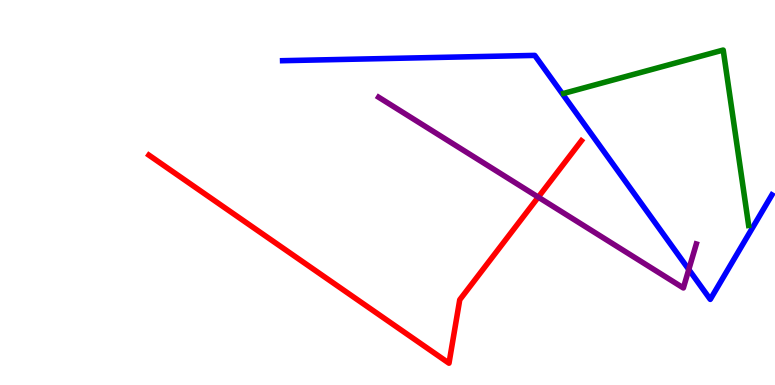[{'lines': ['blue', 'red'], 'intersections': []}, {'lines': ['green', 'red'], 'intersections': []}, {'lines': ['purple', 'red'], 'intersections': [{'x': 6.95, 'y': 4.88}]}, {'lines': ['blue', 'green'], 'intersections': []}, {'lines': ['blue', 'purple'], 'intersections': [{'x': 8.89, 'y': 3.0}]}, {'lines': ['green', 'purple'], 'intersections': []}]